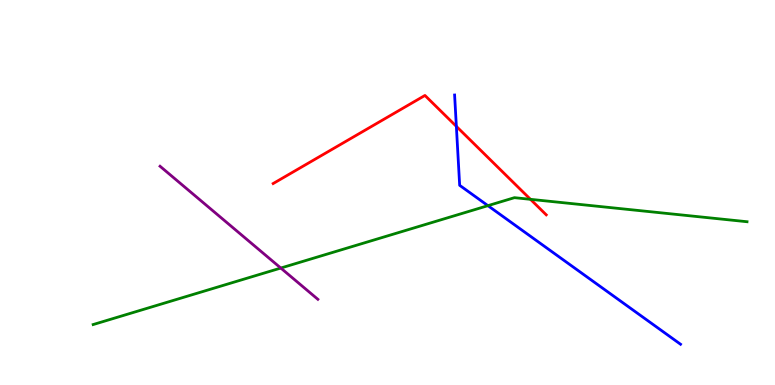[{'lines': ['blue', 'red'], 'intersections': [{'x': 5.89, 'y': 6.72}]}, {'lines': ['green', 'red'], 'intersections': [{'x': 6.84, 'y': 4.82}]}, {'lines': ['purple', 'red'], 'intersections': []}, {'lines': ['blue', 'green'], 'intersections': [{'x': 6.3, 'y': 4.66}]}, {'lines': ['blue', 'purple'], 'intersections': []}, {'lines': ['green', 'purple'], 'intersections': [{'x': 3.62, 'y': 3.04}]}]